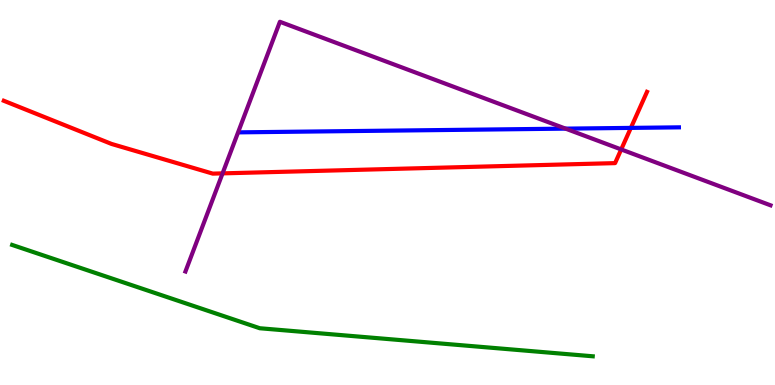[{'lines': ['blue', 'red'], 'intersections': [{'x': 8.14, 'y': 6.68}]}, {'lines': ['green', 'red'], 'intersections': []}, {'lines': ['purple', 'red'], 'intersections': [{'x': 2.87, 'y': 5.5}, {'x': 8.02, 'y': 6.12}]}, {'lines': ['blue', 'green'], 'intersections': []}, {'lines': ['blue', 'purple'], 'intersections': [{'x': 7.3, 'y': 6.66}]}, {'lines': ['green', 'purple'], 'intersections': []}]